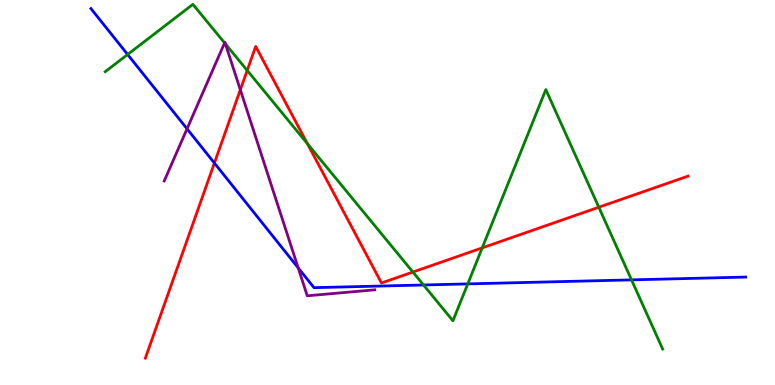[{'lines': ['blue', 'red'], 'intersections': [{'x': 2.77, 'y': 5.76}]}, {'lines': ['green', 'red'], 'intersections': [{'x': 3.19, 'y': 8.17}, {'x': 3.97, 'y': 6.27}, {'x': 5.33, 'y': 2.93}, {'x': 6.22, 'y': 3.56}, {'x': 7.73, 'y': 4.62}]}, {'lines': ['purple', 'red'], 'intersections': [{'x': 3.1, 'y': 7.67}]}, {'lines': ['blue', 'green'], 'intersections': [{'x': 1.65, 'y': 8.58}, {'x': 5.46, 'y': 2.6}, {'x': 6.04, 'y': 2.63}, {'x': 8.15, 'y': 2.73}]}, {'lines': ['blue', 'purple'], 'intersections': [{'x': 2.41, 'y': 6.65}, {'x': 3.85, 'y': 3.04}]}, {'lines': ['green', 'purple'], 'intersections': [{'x': 2.9, 'y': 8.89}, {'x': 2.91, 'y': 8.86}]}]